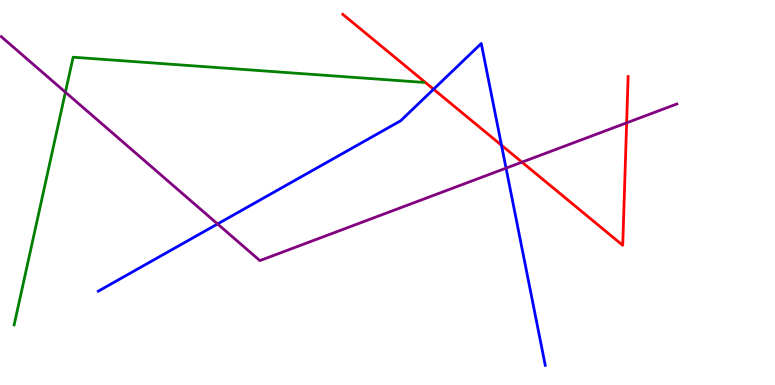[{'lines': ['blue', 'red'], 'intersections': [{'x': 5.59, 'y': 7.68}, {'x': 6.47, 'y': 6.23}]}, {'lines': ['green', 'red'], 'intersections': []}, {'lines': ['purple', 'red'], 'intersections': [{'x': 6.74, 'y': 5.79}, {'x': 8.09, 'y': 6.81}]}, {'lines': ['blue', 'green'], 'intersections': []}, {'lines': ['blue', 'purple'], 'intersections': [{'x': 2.81, 'y': 4.18}, {'x': 6.53, 'y': 5.63}]}, {'lines': ['green', 'purple'], 'intersections': [{'x': 0.844, 'y': 7.61}]}]